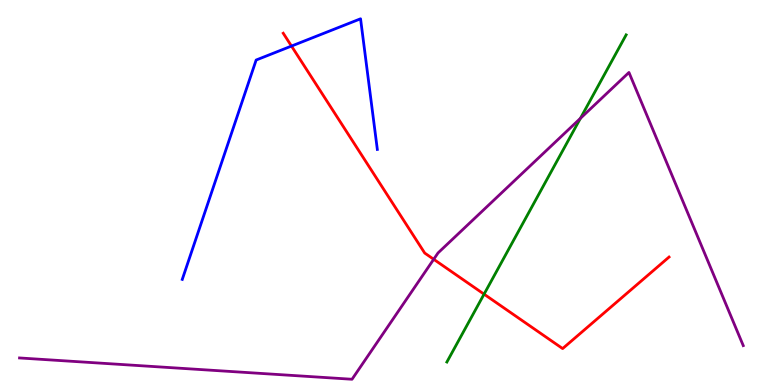[{'lines': ['blue', 'red'], 'intersections': [{'x': 3.76, 'y': 8.8}]}, {'lines': ['green', 'red'], 'intersections': [{'x': 6.25, 'y': 2.36}]}, {'lines': ['purple', 'red'], 'intersections': [{'x': 5.6, 'y': 3.27}]}, {'lines': ['blue', 'green'], 'intersections': []}, {'lines': ['blue', 'purple'], 'intersections': []}, {'lines': ['green', 'purple'], 'intersections': [{'x': 7.49, 'y': 6.93}]}]